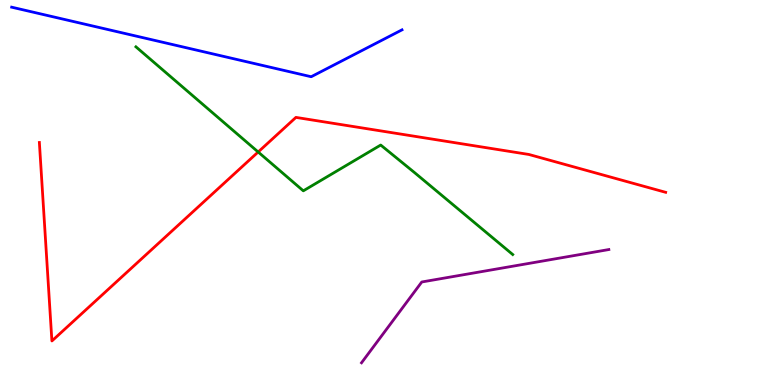[{'lines': ['blue', 'red'], 'intersections': []}, {'lines': ['green', 'red'], 'intersections': [{'x': 3.33, 'y': 6.05}]}, {'lines': ['purple', 'red'], 'intersections': []}, {'lines': ['blue', 'green'], 'intersections': []}, {'lines': ['blue', 'purple'], 'intersections': []}, {'lines': ['green', 'purple'], 'intersections': []}]